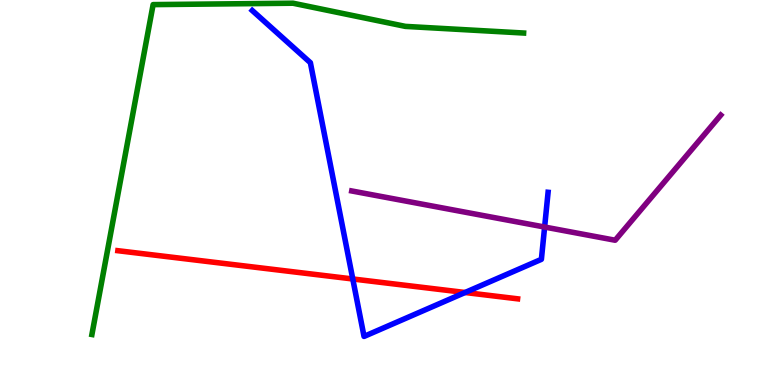[{'lines': ['blue', 'red'], 'intersections': [{'x': 4.55, 'y': 2.75}, {'x': 6.0, 'y': 2.4}]}, {'lines': ['green', 'red'], 'intersections': []}, {'lines': ['purple', 'red'], 'intersections': []}, {'lines': ['blue', 'green'], 'intersections': []}, {'lines': ['blue', 'purple'], 'intersections': [{'x': 7.03, 'y': 4.1}]}, {'lines': ['green', 'purple'], 'intersections': []}]